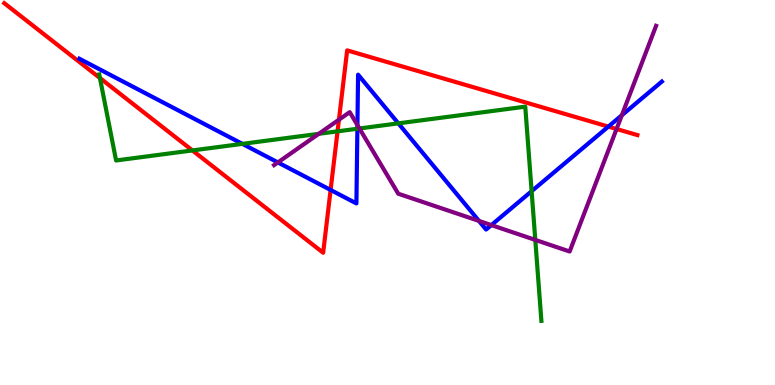[{'lines': ['blue', 'red'], 'intersections': [{'x': 4.27, 'y': 5.07}, {'x': 7.85, 'y': 6.71}]}, {'lines': ['green', 'red'], 'intersections': [{'x': 1.29, 'y': 7.97}, {'x': 2.48, 'y': 6.09}, {'x': 4.36, 'y': 6.59}]}, {'lines': ['purple', 'red'], 'intersections': [{'x': 4.37, 'y': 6.89}, {'x': 7.96, 'y': 6.65}]}, {'lines': ['blue', 'green'], 'intersections': [{'x': 3.13, 'y': 6.26}, {'x': 4.61, 'y': 6.66}, {'x': 5.14, 'y': 6.8}, {'x': 6.86, 'y': 5.03}]}, {'lines': ['blue', 'purple'], 'intersections': [{'x': 3.59, 'y': 5.78}, {'x': 4.61, 'y': 6.75}, {'x': 6.18, 'y': 4.26}, {'x': 6.34, 'y': 4.15}, {'x': 8.02, 'y': 7.01}]}, {'lines': ['green', 'purple'], 'intersections': [{'x': 4.11, 'y': 6.52}, {'x': 4.64, 'y': 6.66}, {'x': 6.91, 'y': 3.77}]}]